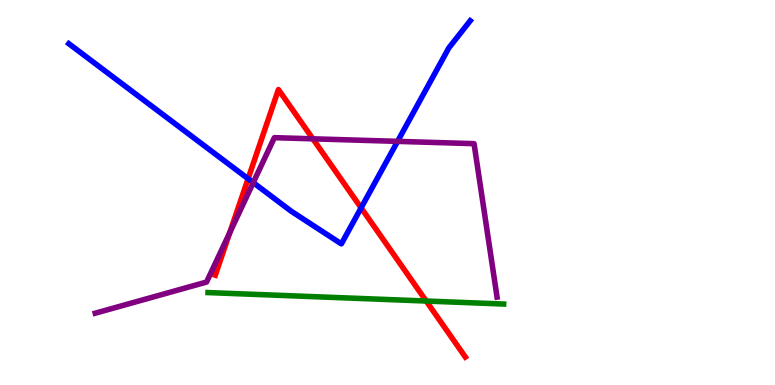[{'lines': ['blue', 'red'], 'intersections': [{'x': 3.2, 'y': 5.36}, {'x': 4.66, 'y': 4.6}]}, {'lines': ['green', 'red'], 'intersections': [{'x': 5.5, 'y': 2.18}]}, {'lines': ['purple', 'red'], 'intersections': [{'x': 2.96, 'y': 3.96}, {'x': 4.04, 'y': 6.39}]}, {'lines': ['blue', 'green'], 'intersections': []}, {'lines': ['blue', 'purple'], 'intersections': [{'x': 3.27, 'y': 5.26}, {'x': 5.13, 'y': 6.33}]}, {'lines': ['green', 'purple'], 'intersections': []}]